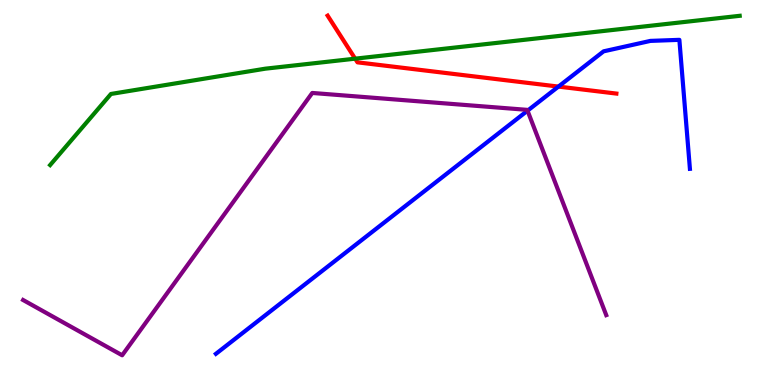[{'lines': ['blue', 'red'], 'intersections': [{'x': 7.21, 'y': 7.75}]}, {'lines': ['green', 'red'], 'intersections': [{'x': 4.58, 'y': 8.48}]}, {'lines': ['purple', 'red'], 'intersections': []}, {'lines': ['blue', 'green'], 'intersections': []}, {'lines': ['blue', 'purple'], 'intersections': [{'x': 6.81, 'y': 7.12}]}, {'lines': ['green', 'purple'], 'intersections': []}]